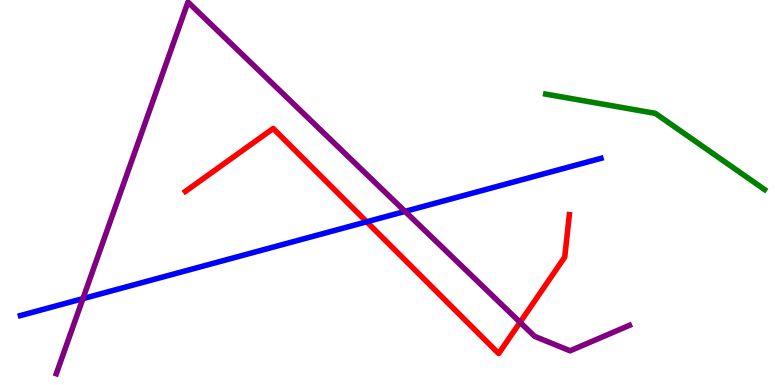[{'lines': ['blue', 'red'], 'intersections': [{'x': 4.73, 'y': 4.24}]}, {'lines': ['green', 'red'], 'intersections': []}, {'lines': ['purple', 'red'], 'intersections': [{'x': 6.71, 'y': 1.63}]}, {'lines': ['blue', 'green'], 'intersections': []}, {'lines': ['blue', 'purple'], 'intersections': [{'x': 1.07, 'y': 2.24}, {'x': 5.23, 'y': 4.51}]}, {'lines': ['green', 'purple'], 'intersections': []}]